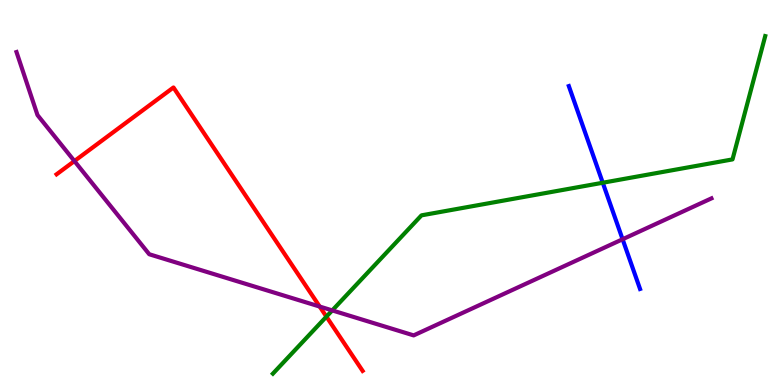[{'lines': ['blue', 'red'], 'intersections': []}, {'lines': ['green', 'red'], 'intersections': [{'x': 4.21, 'y': 1.78}]}, {'lines': ['purple', 'red'], 'intersections': [{'x': 0.96, 'y': 5.82}, {'x': 4.12, 'y': 2.04}]}, {'lines': ['blue', 'green'], 'intersections': [{'x': 7.78, 'y': 5.25}]}, {'lines': ['blue', 'purple'], 'intersections': [{'x': 8.03, 'y': 3.79}]}, {'lines': ['green', 'purple'], 'intersections': [{'x': 4.29, 'y': 1.94}]}]